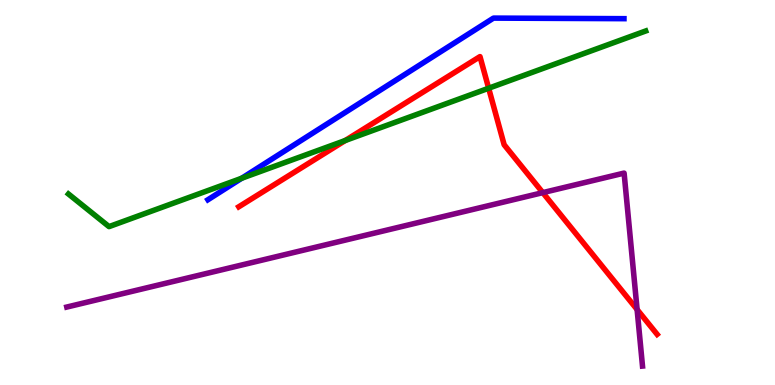[{'lines': ['blue', 'red'], 'intersections': []}, {'lines': ['green', 'red'], 'intersections': [{'x': 4.45, 'y': 6.35}, {'x': 6.31, 'y': 7.71}]}, {'lines': ['purple', 'red'], 'intersections': [{'x': 7.0, 'y': 5.0}, {'x': 8.22, 'y': 1.96}]}, {'lines': ['blue', 'green'], 'intersections': [{'x': 3.12, 'y': 5.37}]}, {'lines': ['blue', 'purple'], 'intersections': []}, {'lines': ['green', 'purple'], 'intersections': []}]